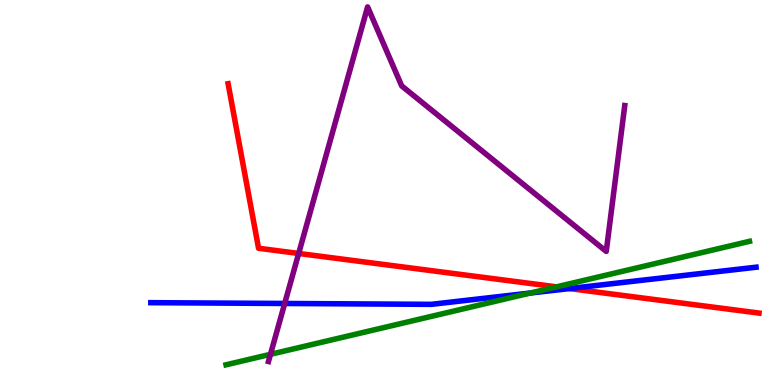[{'lines': ['blue', 'red'], 'intersections': [{'x': 7.35, 'y': 2.51}]}, {'lines': ['green', 'red'], 'intersections': [{'x': 7.18, 'y': 2.55}]}, {'lines': ['purple', 'red'], 'intersections': [{'x': 3.85, 'y': 3.42}]}, {'lines': ['blue', 'green'], 'intersections': [{'x': 6.84, 'y': 2.39}]}, {'lines': ['blue', 'purple'], 'intersections': [{'x': 3.67, 'y': 2.12}]}, {'lines': ['green', 'purple'], 'intersections': [{'x': 3.49, 'y': 0.797}]}]